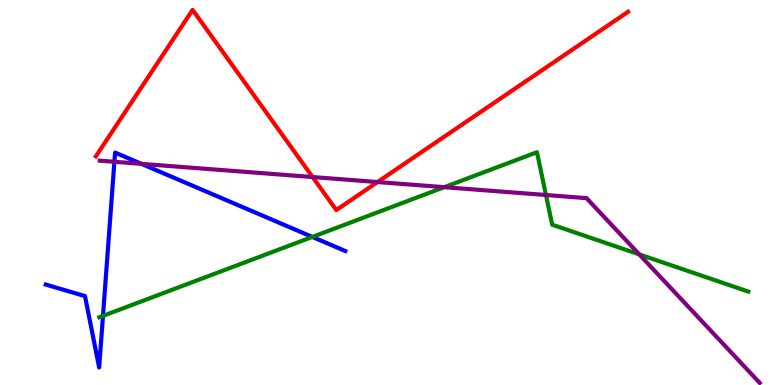[{'lines': ['blue', 'red'], 'intersections': []}, {'lines': ['green', 'red'], 'intersections': []}, {'lines': ['purple', 'red'], 'intersections': [{'x': 4.03, 'y': 5.4}, {'x': 4.87, 'y': 5.27}]}, {'lines': ['blue', 'green'], 'intersections': [{'x': 1.33, 'y': 1.8}, {'x': 4.03, 'y': 3.85}]}, {'lines': ['blue', 'purple'], 'intersections': [{'x': 1.48, 'y': 5.8}, {'x': 1.83, 'y': 5.74}]}, {'lines': ['green', 'purple'], 'intersections': [{'x': 5.73, 'y': 5.14}, {'x': 7.04, 'y': 4.93}, {'x': 8.25, 'y': 3.39}]}]